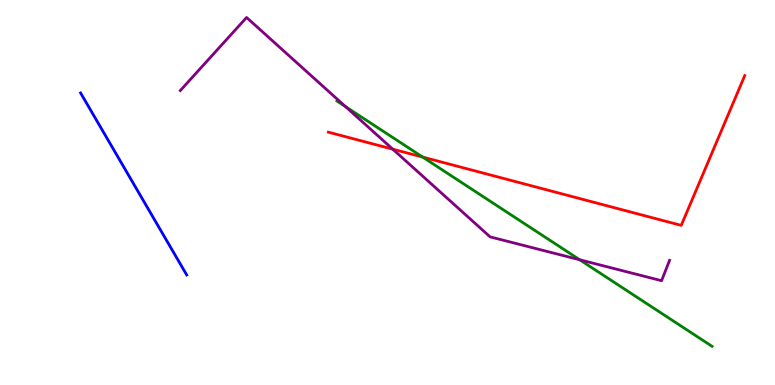[{'lines': ['blue', 'red'], 'intersections': []}, {'lines': ['green', 'red'], 'intersections': [{'x': 5.45, 'y': 5.92}]}, {'lines': ['purple', 'red'], 'intersections': [{'x': 5.07, 'y': 6.13}]}, {'lines': ['blue', 'green'], 'intersections': []}, {'lines': ['blue', 'purple'], 'intersections': []}, {'lines': ['green', 'purple'], 'intersections': [{'x': 4.46, 'y': 7.23}, {'x': 7.48, 'y': 3.25}]}]